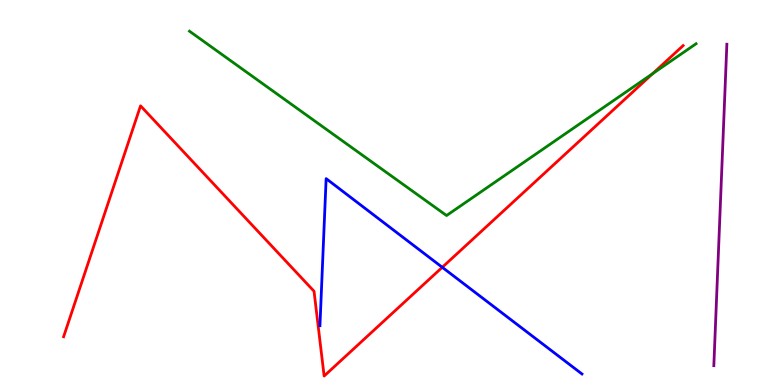[{'lines': ['blue', 'red'], 'intersections': [{'x': 5.71, 'y': 3.06}]}, {'lines': ['green', 'red'], 'intersections': [{'x': 8.42, 'y': 8.09}]}, {'lines': ['purple', 'red'], 'intersections': []}, {'lines': ['blue', 'green'], 'intersections': []}, {'lines': ['blue', 'purple'], 'intersections': []}, {'lines': ['green', 'purple'], 'intersections': []}]